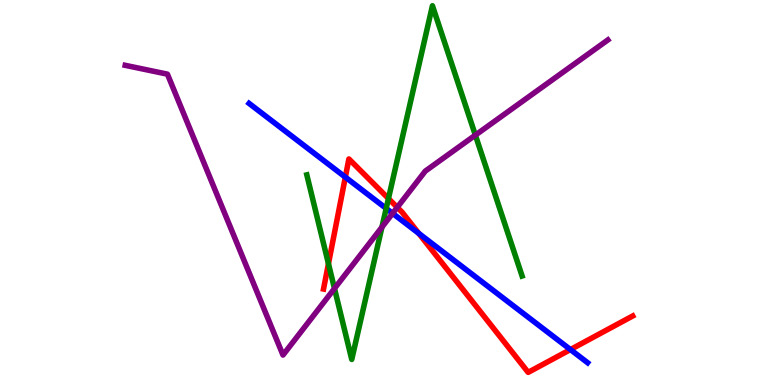[{'lines': ['blue', 'red'], 'intersections': [{'x': 4.46, 'y': 5.4}, {'x': 5.4, 'y': 3.94}, {'x': 7.36, 'y': 0.92}]}, {'lines': ['green', 'red'], 'intersections': [{'x': 4.24, 'y': 3.15}, {'x': 5.01, 'y': 4.84}]}, {'lines': ['purple', 'red'], 'intersections': [{'x': 5.13, 'y': 4.61}]}, {'lines': ['blue', 'green'], 'intersections': [{'x': 4.98, 'y': 4.59}]}, {'lines': ['blue', 'purple'], 'intersections': [{'x': 5.07, 'y': 4.46}]}, {'lines': ['green', 'purple'], 'intersections': [{'x': 4.32, 'y': 2.51}, {'x': 4.93, 'y': 4.1}, {'x': 6.13, 'y': 6.49}]}]